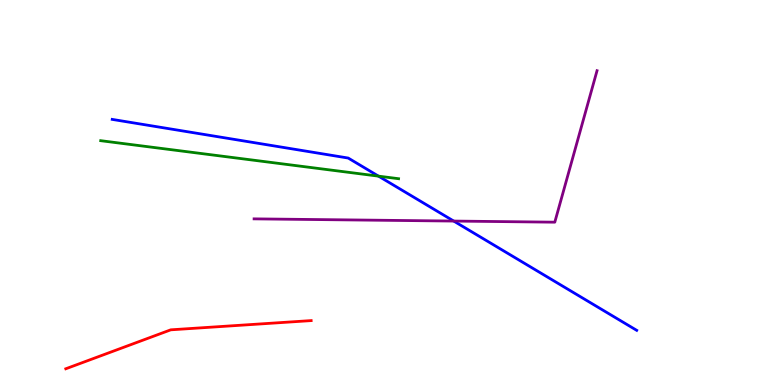[{'lines': ['blue', 'red'], 'intersections': []}, {'lines': ['green', 'red'], 'intersections': []}, {'lines': ['purple', 'red'], 'intersections': []}, {'lines': ['blue', 'green'], 'intersections': [{'x': 4.88, 'y': 5.42}]}, {'lines': ['blue', 'purple'], 'intersections': [{'x': 5.85, 'y': 4.26}]}, {'lines': ['green', 'purple'], 'intersections': []}]